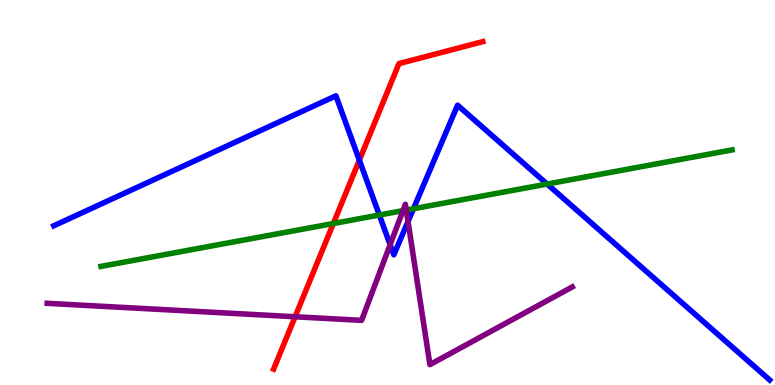[{'lines': ['blue', 'red'], 'intersections': [{'x': 4.64, 'y': 5.84}]}, {'lines': ['green', 'red'], 'intersections': [{'x': 4.3, 'y': 4.19}]}, {'lines': ['purple', 'red'], 'intersections': [{'x': 3.81, 'y': 1.77}]}, {'lines': ['blue', 'green'], 'intersections': [{'x': 4.89, 'y': 4.42}, {'x': 5.34, 'y': 4.58}, {'x': 7.06, 'y': 5.22}]}, {'lines': ['blue', 'purple'], 'intersections': [{'x': 5.03, 'y': 3.64}, {'x': 5.26, 'y': 4.25}]}, {'lines': ['green', 'purple'], 'intersections': [{'x': 5.2, 'y': 4.53}, {'x': 5.24, 'y': 4.54}]}]